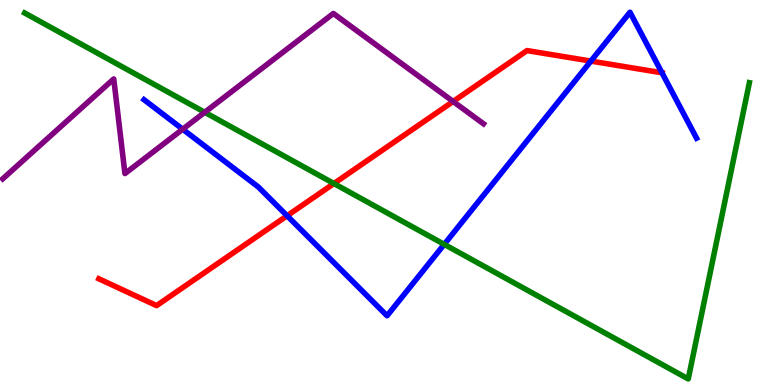[{'lines': ['blue', 'red'], 'intersections': [{'x': 3.7, 'y': 4.4}, {'x': 7.62, 'y': 8.41}, {'x': 8.54, 'y': 8.11}]}, {'lines': ['green', 'red'], 'intersections': [{'x': 4.31, 'y': 5.23}]}, {'lines': ['purple', 'red'], 'intersections': [{'x': 5.85, 'y': 7.36}]}, {'lines': ['blue', 'green'], 'intersections': [{'x': 5.73, 'y': 3.65}]}, {'lines': ['blue', 'purple'], 'intersections': [{'x': 2.36, 'y': 6.64}]}, {'lines': ['green', 'purple'], 'intersections': [{'x': 2.64, 'y': 7.08}]}]